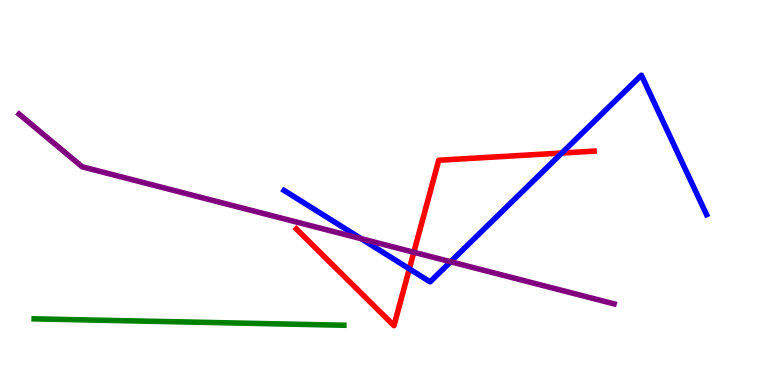[{'lines': ['blue', 'red'], 'intersections': [{'x': 5.28, 'y': 3.02}, {'x': 7.25, 'y': 6.03}]}, {'lines': ['green', 'red'], 'intersections': []}, {'lines': ['purple', 'red'], 'intersections': [{'x': 5.34, 'y': 3.45}]}, {'lines': ['blue', 'green'], 'intersections': []}, {'lines': ['blue', 'purple'], 'intersections': [{'x': 4.66, 'y': 3.8}, {'x': 5.81, 'y': 3.2}]}, {'lines': ['green', 'purple'], 'intersections': []}]